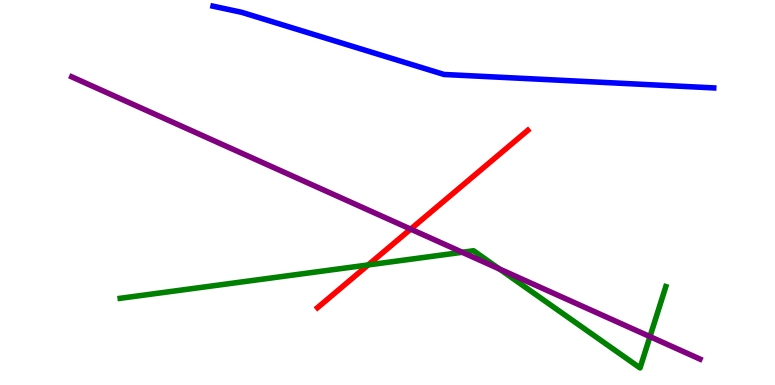[{'lines': ['blue', 'red'], 'intersections': []}, {'lines': ['green', 'red'], 'intersections': [{'x': 4.75, 'y': 3.12}]}, {'lines': ['purple', 'red'], 'intersections': [{'x': 5.3, 'y': 4.05}]}, {'lines': ['blue', 'green'], 'intersections': []}, {'lines': ['blue', 'purple'], 'intersections': []}, {'lines': ['green', 'purple'], 'intersections': [{'x': 5.96, 'y': 3.45}, {'x': 6.44, 'y': 3.01}, {'x': 8.39, 'y': 1.26}]}]